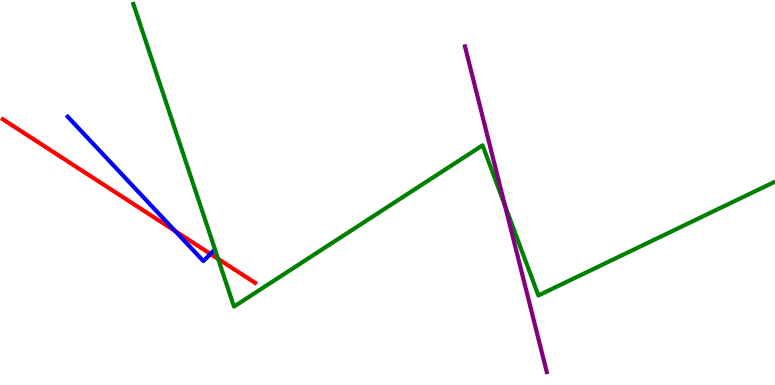[{'lines': ['blue', 'red'], 'intersections': [{'x': 2.26, 'y': 4.0}, {'x': 2.72, 'y': 3.4}]}, {'lines': ['green', 'red'], 'intersections': [{'x': 2.81, 'y': 3.28}]}, {'lines': ['purple', 'red'], 'intersections': []}, {'lines': ['blue', 'green'], 'intersections': []}, {'lines': ['blue', 'purple'], 'intersections': []}, {'lines': ['green', 'purple'], 'intersections': [{'x': 6.52, 'y': 4.66}]}]